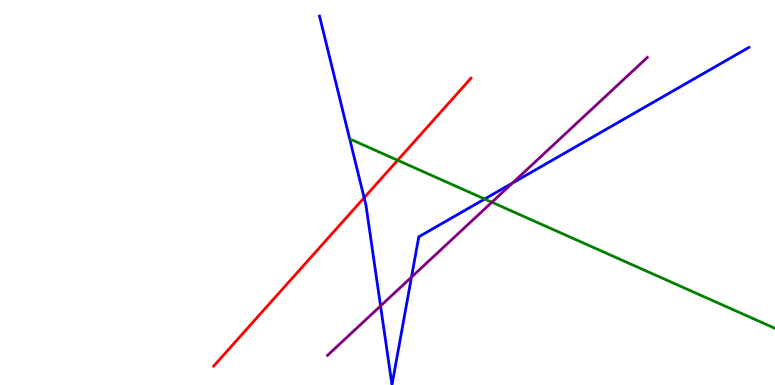[{'lines': ['blue', 'red'], 'intersections': [{'x': 4.7, 'y': 4.86}]}, {'lines': ['green', 'red'], 'intersections': [{'x': 5.13, 'y': 5.84}]}, {'lines': ['purple', 'red'], 'intersections': []}, {'lines': ['blue', 'green'], 'intersections': [{'x': 6.25, 'y': 4.83}]}, {'lines': ['blue', 'purple'], 'intersections': [{'x': 4.91, 'y': 2.05}, {'x': 5.31, 'y': 2.8}, {'x': 6.61, 'y': 5.25}]}, {'lines': ['green', 'purple'], 'intersections': [{'x': 6.35, 'y': 4.75}]}]